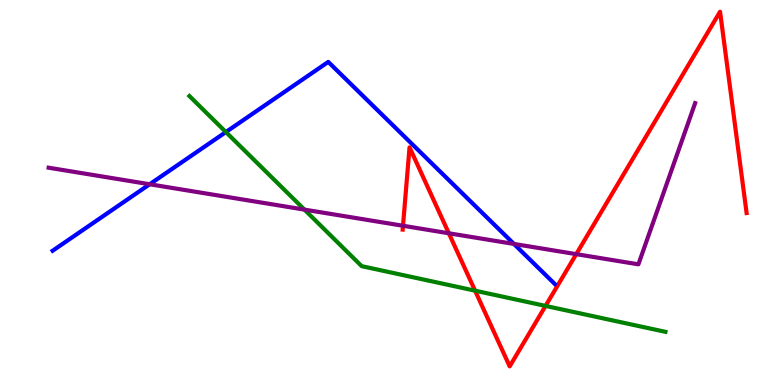[{'lines': ['blue', 'red'], 'intersections': []}, {'lines': ['green', 'red'], 'intersections': [{'x': 6.13, 'y': 2.45}, {'x': 7.04, 'y': 2.05}]}, {'lines': ['purple', 'red'], 'intersections': [{'x': 5.2, 'y': 4.14}, {'x': 5.79, 'y': 3.94}, {'x': 7.44, 'y': 3.4}]}, {'lines': ['blue', 'green'], 'intersections': [{'x': 2.91, 'y': 6.57}]}, {'lines': ['blue', 'purple'], 'intersections': [{'x': 1.93, 'y': 5.21}, {'x': 6.63, 'y': 3.66}]}, {'lines': ['green', 'purple'], 'intersections': [{'x': 3.93, 'y': 4.56}]}]